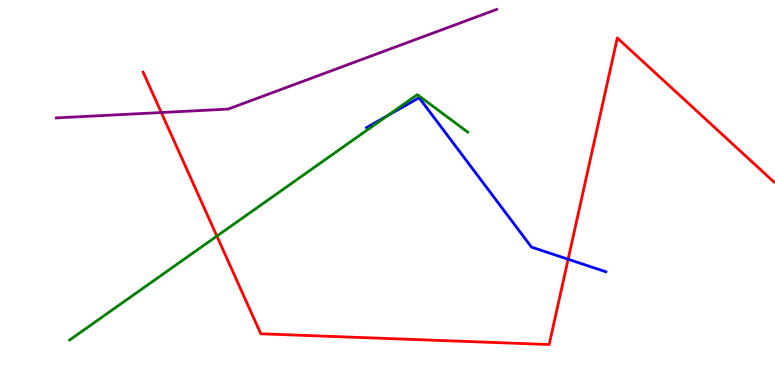[{'lines': ['blue', 'red'], 'intersections': [{'x': 7.33, 'y': 3.27}]}, {'lines': ['green', 'red'], 'intersections': [{'x': 2.8, 'y': 3.87}]}, {'lines': ['purple', 'red'], 'intersections': [{'x': 2.08, 'y': 7.08}]}, {'lines': ['blue', 'green'], 'intersections': [{'x': 5.0, 'y': 7.0}]}, {'lines': ['blue', 'purple'], 'intersections': []}, {'lines': ['green', 'purple'], 'intersections': []}]